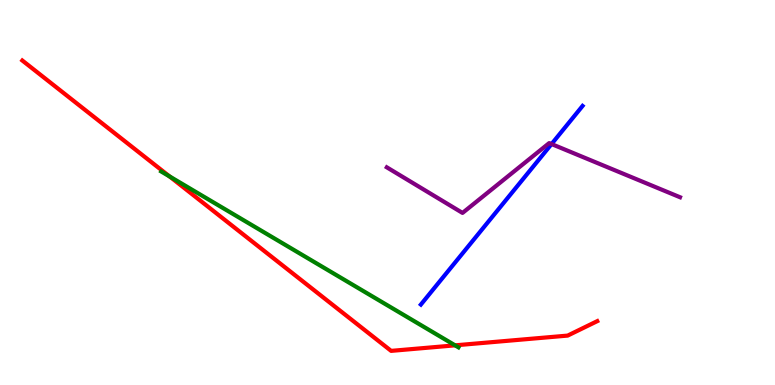[{'lines': ['blue', 'red'], 'intersections': []}, {'lines': ['green', 'red'], 'intersections': [{'x': 2.19, 'y': 5.42}, {'x': 5.87, 'y': 1.03}]}, {'lines': ['purple', 'red'], 'intersections': []}, {'lines': ['blue', 'green'], 'intersections': []}, {'lines': ['blue', 'purple'], 'intersections': [{'x': 7.12, 'y': 6.26}]}, {'lines': ['green', 'purple'], 'intersections': []}]